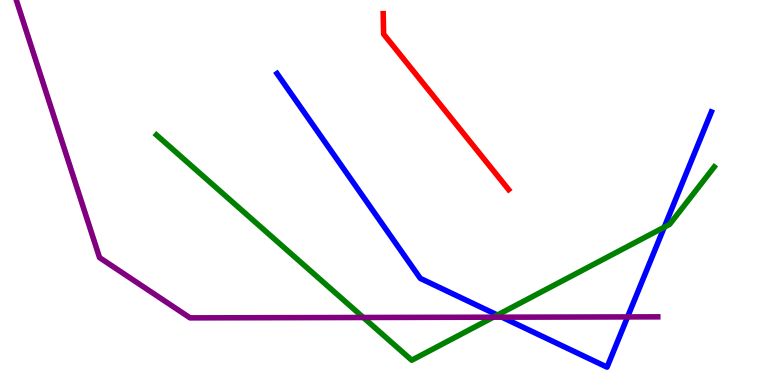[{'lines': ['blue', 'red'], 'intersections': []}, {'lines': ['green', 'red'], 'intersections': []}, {'lines': ['purple', 'red'], 'intersections': []}, {'lines': ['blue', 'green'], 'intersections': [{'x': 6.42, 'y': 1.82}, {'x': 8.57, 'y': 4.1}]}, {'lines': ['blue', 'purple'], 'intersections': [{'x': 6.48, 'y': 1.76}, {'x': 8.1, 'y': 1.77}]}, {'lines': ['green', 'purple'], 'intersections': [{'x': 4.69, 'y': 1.75}, {'x': 6.37, 'y': 1.76}]}]